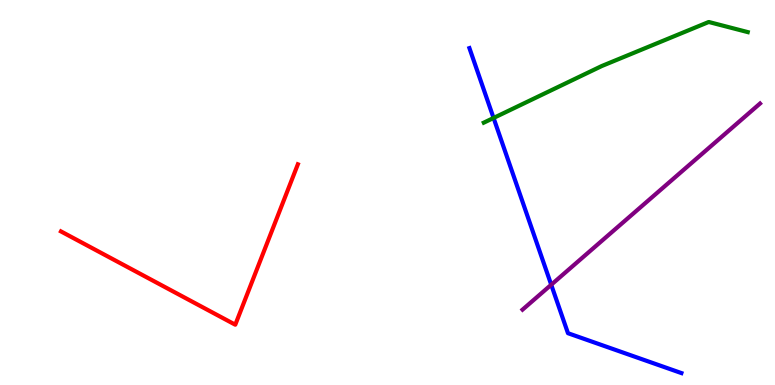[{'lines': ['blue', 'red'], 'intersections': []}, {'lines': ['green', 'red'], 'intersections': []}, {'lines': ['purple', 'red'], 'intersections': []}, {'lines': ['blue', 'green'], 'intersections': [{'x': 6.37, 'y': 6.94}]}, {'lines': ['blue', 'purple'], 'intersections': [{'x': 7.11, 'y': 2.6}]}, {'lines': ['green', 'purple'], 'intersections': []}]